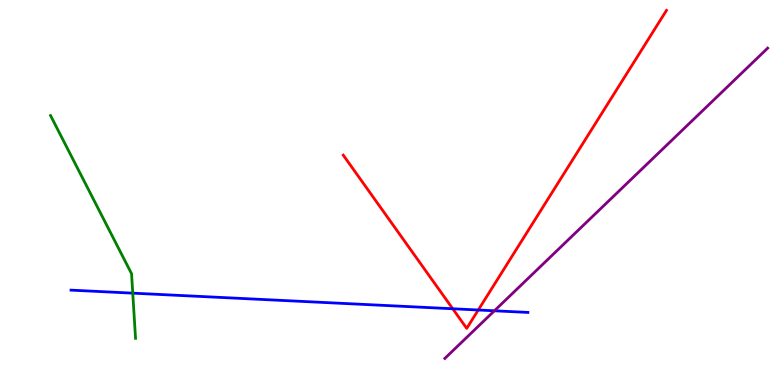[{'lines': ['blue', 'red'], 'intersections': [{'x': 5.84, 'y': 1.98}, {'x': 6.17, 'y': 1.95}]}, {'lines': ['green', 'red'], 'intersections': []}, {'lines': ['purple', 'red'], 'intersections': []}, {'lines': ['blue', 'green'], 'intersections': [{'x': 1.71, 'y': 2.39}]}, {'lines': ['blue', 'purple'], 'intersections': [{'x': 6.38, 'y': 1.93}]}, {'lines': ['green', 'purple'], 'intersections': []}]